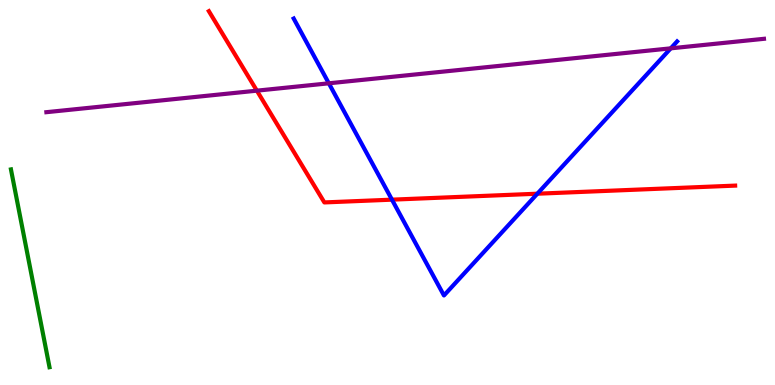[{'lines': ['blue', 'red'], 'intersections': [{'x': 5.06, 'y': 4.81}, {'x': 6.93, 'y': 4.97}]}, {'lines': ['green', 'red'], 'intersections': []}, {'lines': ['purple', 'red'], 'intersections': [{'x': 3.31, 'y': 7.65}]}, {'lines': ['blue', 'green'], 'intersections': []}, {'lines': ['blue', 'purple'], 'intersections': [{'x': 4.24, 'y': 7.84}, {'x': 8.66, 'y': 8.74}]}, {'lines': ['green', 'purple'], 'intersections': []}]